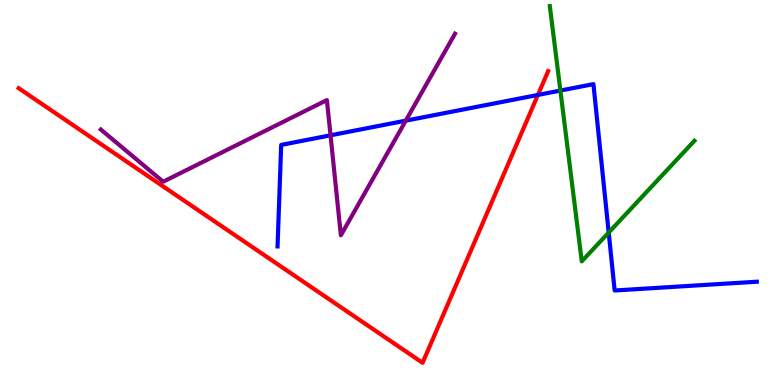[{'lines': ['blue', 'red'], 'intersections': [{'x': 6.94, 'y': 7.53}]}, {'lines': ['green', 'red'], 'intersections': []}, {'lines': ['purple', 'red'], 'intersections': []}, {'lines': ['blue', 'green'], 'intersections': [{'x': 7.23, 'y': 7.65}, {'x': 7.85, 'y': 3.96}]}, {'lines': ['blue', 'purple'], 'intersections': [{'x': 4.27, 'y': 6.49}, {'x': 5.24, 'y': 6.87}]}, {'lines': ['green', 'purple'], 'intersections': []}]